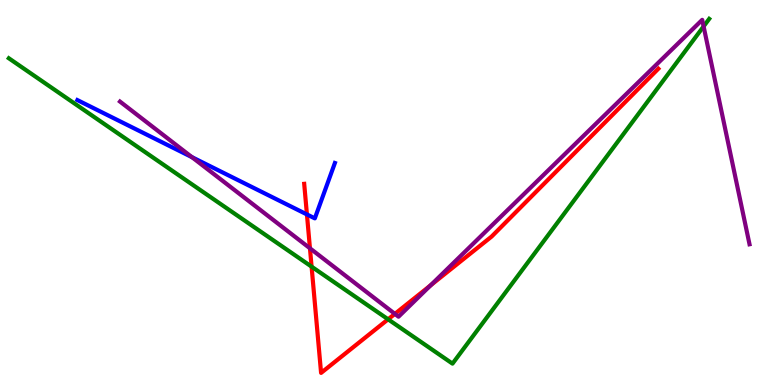[{'lines': ['blue', 'red'], 'intersections': [{'x': 3.96, 'y': 4.43}]}, {'lines': ['green', 'red'], 'intersections': [{'x': 4.02, 'y': 3.07}, {'x': 5.01, 'y': 1.71}]}, {'lines': ['purple', 'red'], 'intersections': [{'x': 4.0, 'y': 3.55}, {'x': 5.1, 'y': 1.85}, {'x': 5.56, 'y': 2.59}]}, {'lines': ['blue', 'green'], 'intersections': []}, {'lines': ['blue', 'purple'], 'intersections': [{'x': 2.48, 'y': 5.92}]}, {'lines': ['green', 'purple'], 'intersections': [{'x': 9.08, 'y': 9.31}]}]